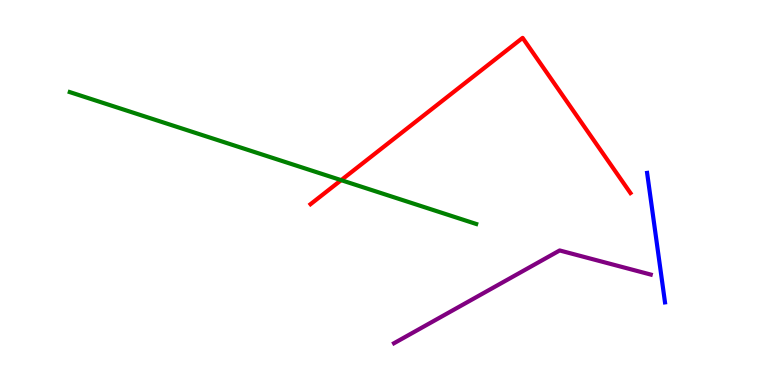[{'lines': ['blue', 'red'], 'intersections': []}, {'lines': ['green', 'red'], 'intersections': [{'x': 4.4, 'y': 5.32}]}, {'lines': ['purple', 'red'], 'intersections': []}, {'lines': ['blue', 'green'], 'intersections': []}, {'lines': ['blue', 'purple'], 'intersections': []}, {'lines': ['green', 'purple'], 'intersections': []}]